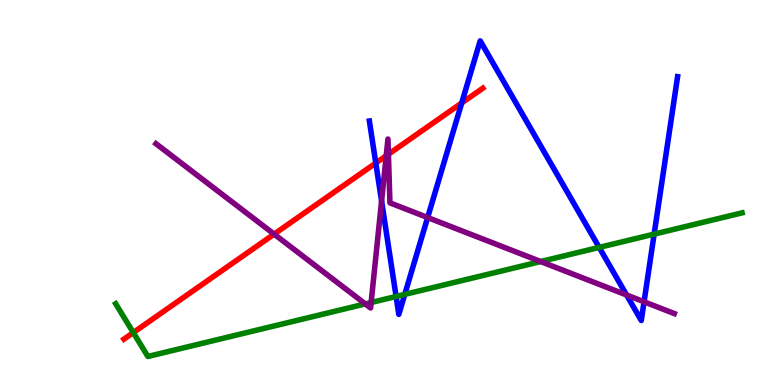[{'lines': ['blue', 'red'], 'intersections': [{'x': 4.85, 'y': 5.76}, {'x': 5.96, 'y': 7.33}]}, {'lines': ['green', 'red'], 'intersections': [{'x': 1.72, 'y': 1.36}]}, {'lines': ['purple', 'red'], 'intersections': [{'x': 3.54, 'y': 3.92}, {'x': 4.98, 'y': 5.95}, {'x': 5.01, 'y': 5.99}]}, {'lines': ['blue', 'green'], 'intersections': [{'x': 5.11, 'y': 2.3}, {'x': 5.22, 'y': 2.35}, {'x': 7.73, 'y': 3.57}, {'x': 8.44, 'y': 3.92}]}, {'lines': ['blue', 'purple'], 'intersections': [{'x': 4.92, 'y': 4.78}, {'x': 5.52, 'y': 4.35}, {'x': 8.09, 'y': 2.34}, {'x': 8.31, 'y': 2.16}]}, {'lines': ['green', 'purple'], 'intersections': [{'x': 4.71, 'y': 2.11}, {'x': 4.79, 'y': 2.14}, {'x': 6.98, 'y': 3.21}]}]